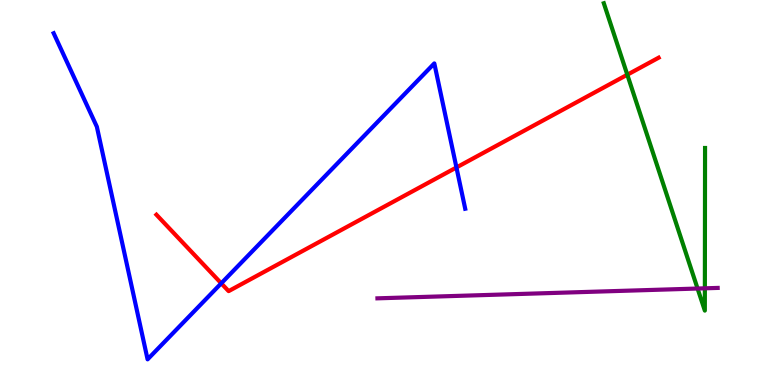[{'lines': ['blue', 'red'], 'intersections': [{'x': 2.85, 'y': 2.64}, {'x': 5.89, 'y': 5.65}]}, {'lines': ['green', 'red'], 'intersections': [{'x': 8.09, 'y': 8.06}]}, {'lines': ['purple', 'red'], 'intersections': []}, {'lines': ['blue', 'green'], 'intersections': []}, {'lines': ['blue', 'purple'], 'intersections': []}, {'lines': ['green', 'purple'], 'intersections': [{'x': 9.0, 'y': 2.51}, {'x': 9.09, 'y': 2.51}]}]